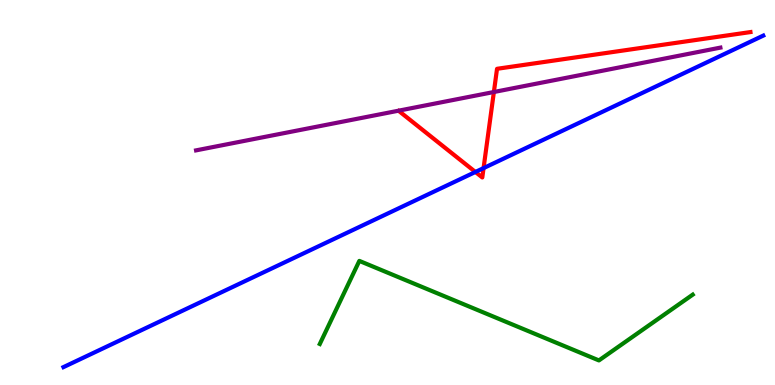[{'lines': ['blue', 'red'], 'intersections': [{'x': 6.13, 'y': 5.53}, {'x': 6.24, 'y': 5.63}]}, {'lines': ['green', 'red'], 'intersections': []}, {'lines': ['purple', 'red'], 'intersections': [{'x': 6.37, 'y': 7.61}]}, {'lines': ['blue', 'green'], 'intersections': []}, {'lines': ['blue', 'purple'], 'intersections': []}, {'lines': ['green', 'purple'], 'intersections': []}]